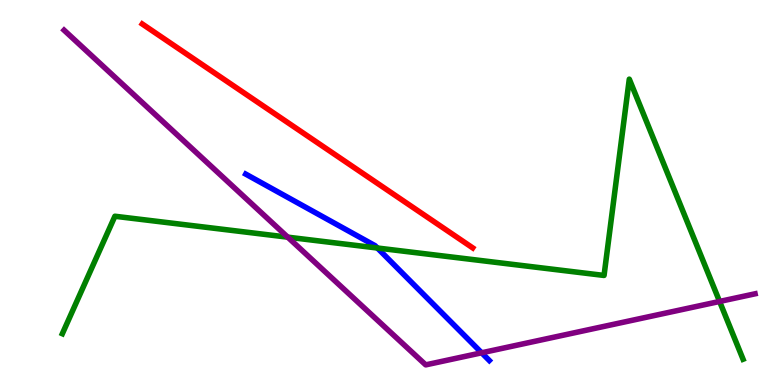[{'lines': ['blue', 'red'], 'intersections': []}, {'lines': ['green', 'red'], 'intersections': []}, {'lines': ['purple', 'red'], 'intersections': []}, {'lines': ['blue', 'green'], 'intersections': [{'x': 4.87, 'y': 3.56}]}, {'lines': ['blue', 'purple'], 'intersections': [{'x': 6.21, 'y': 0.836}]}, {'lines': ['green', 'purple'], 'intersections': [{'x': 3.71, 'y': 3.84}, {'x': 9.28, 'y': 2.17}]}]